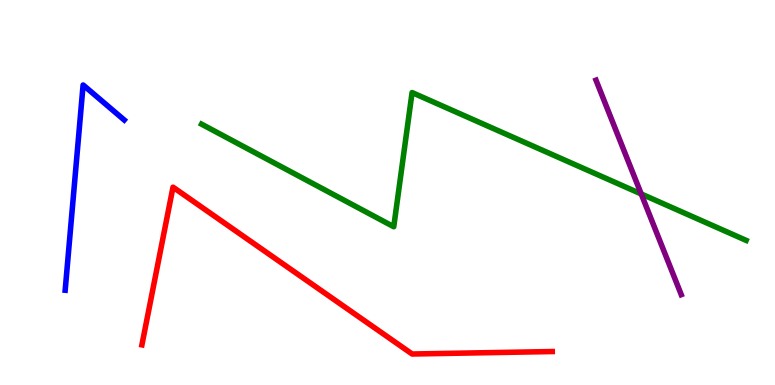[{'lines': ['blue', 'red'], 'intersections': []}, {'lines': ['green', 'red'], 'intersections': []}, {'lines': ['purple', 'red'], 'intersections': []}, {'lines': ['blue', 'green'], 'intersections': []}, {'lines': ['blue', 'purple'], 'intersections': []}, {'lines': ['green', 'purple'], 'intersections': [{'x': 8.27, 'y': 4.96}]}]